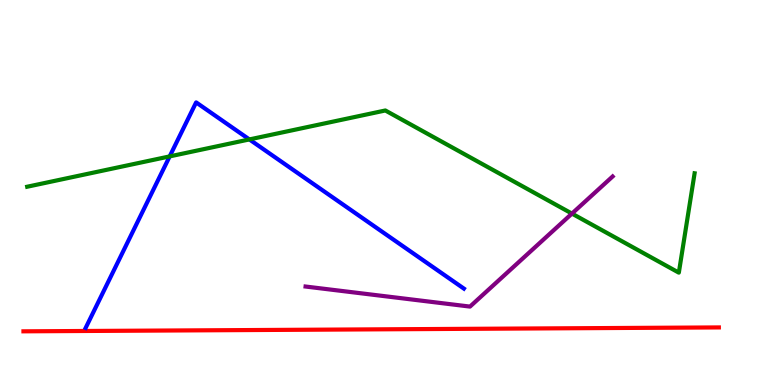[{'lines': ['blue', 'red'], 'intersections': []}, {'lines': ['green', 'red'], 'intersections': []}, {'lines': ['purple', 'red'], 'intersections': []}, {'lines': ['blue', 'green'], 'intersections': [{'x': 2.19, 'y': 5.94}, {'x': 3.22, 'y': 6.38}]}, {'lines': ['blue', 'purple'], 'intersections': []}, {'lines': ['green', 'purple'], 'intersections': [{'x': 7.38, 'y': 4.45}]}]